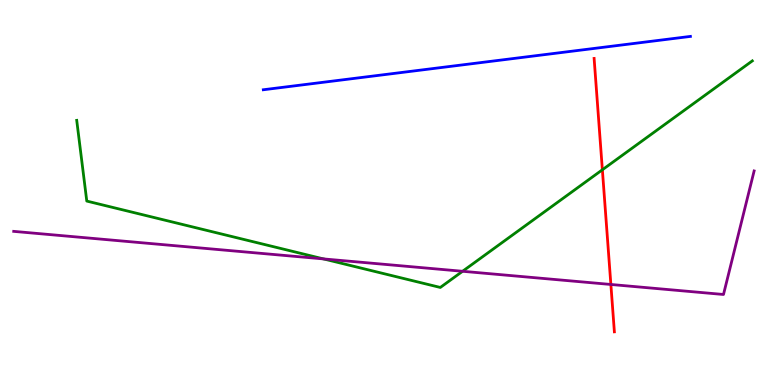[{'lines': ['blue', 'red'], 'intersections': []}, {'lines': ['green', 'red'], 'intersections': [{'x': 7.77, 'y': 5.59}]}, {'lines': ['purple', 'red'], 'intersections': [{'x': 7.88, 'y': 2.61}]}, {'lines': ['blue', 'green'], 'intersections': []}, {'lines': ['blue', 'purple'], 'intersections': []}, {'lines': ['green', 'purple'], 'intersections': [{'x': 4.17, 'y': 3.27}, {'x': 5.97, 'y': 2.95}]}]